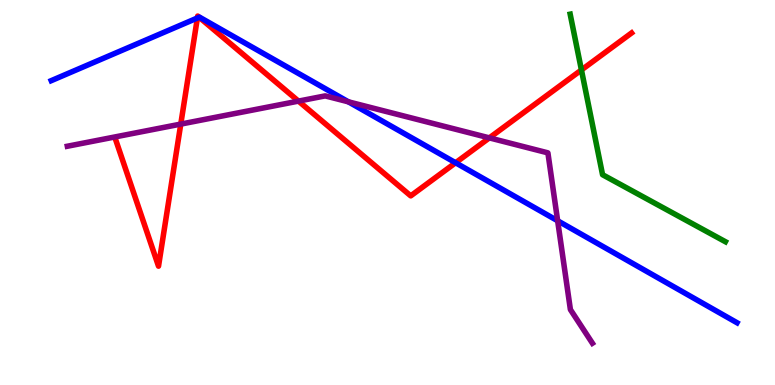[{'lines': ['blue', 'red'], 'intersections': [{'x': 2.55, 'y': 9.53}, {'x': 2.57, 'y': 9.55}, {'x': 5.88, 'y': 5.77}]}, {'lines': ['green', 'red'], 'intersections': [{'x': 7.5, 'y': 8.18}]}, {'lines': ['purple', 'red'], 'intersections': [{'x': 2.33, 'y': 6.78}, {'x': 3.85, 'y': 7.37}, {'x': 6.31, 'y': 6.42}]}, {'lines': ['blue', 'green'], 'intersections': []}, {'lines': ['blue', 'purple'], 'intersections': [{'x': 4.5, 'y': 7.36}, {'x': 7.2, 'y': 4.27}]}, {'lines': ['green', 'purple'], 'intersections': []}]